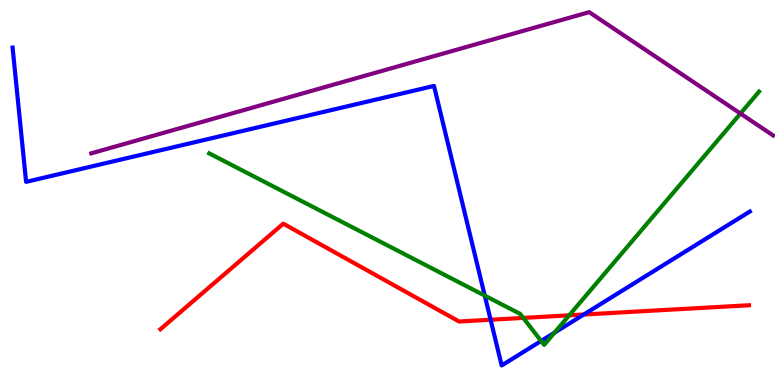[{'lines': ['blue', 'red'], 'intersections': [{'x': 6.33, 'y': 1.7}, {'x': 7.53, 'y': 1.83}]}, {'lines': ['green', 'red'], 'intersections': [{'x': 6.75, 'y': 1.74}, {'x': 7.34, 'y': 1.81}]}, {'lines': ['purple', 'red'], 'intersections': []}, {'lines': ['blue', 'green'], 'intersections': [{'x': 6.25, 'y': 2.32}, {'x': 6.98, 'y': 1.14}, {'x': 7.15, 'y': 1.36}]}, {'lines': ['blue', 'purple'], 'intersections': []}, {'lines': ['green', 'purple'], 'intersections': [{'x': 9.55, 'y': 7.05}]}]